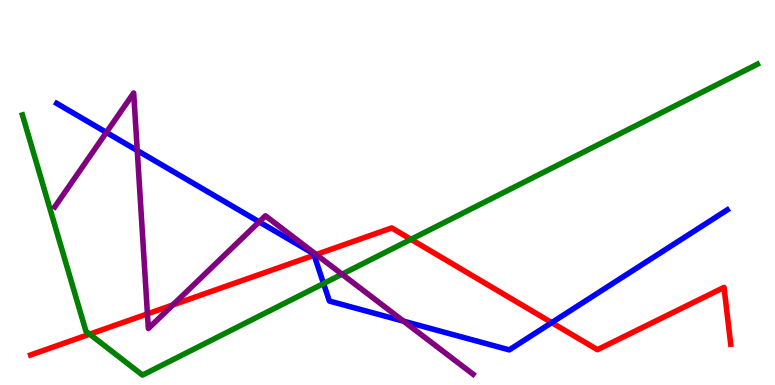[{'lines': ['blue', 'red'], 'intersections': [{'x': 4.05, 'y': 3.37}, {'x': 7.12, 'y': 1.62}]}, {'lines': ['green', 'red'], 'intersections': [{'x': 1.16, 'y': 1.32}, {'x': 5.3, 'y': 3.78}]}, {'lines': ['purple', 'red'], 'intersections': [{'x': 1.9, 'y': 1.85}, {'x': 2.23, 'y': 2.08}, {'x': 4.08, 'y': 3.39}]}, {'lines': ['blue', 'green'], 'intersections': [{'x': 4.18, 'y': 2.64}]}, {'lines': ['blue', 'purple'], 'intersections': [{'x': 1.37, 'y': 6.56}, {'x': 1.77, 'y': 6.09}, {'x': 3.34, 'y': 4.24}, {'x': 5.21, 'y': 1.66}]}, {'lines': ['green', 'purple'], 'intersections': [{'x': 4.41, 'y': 2.88}]}]